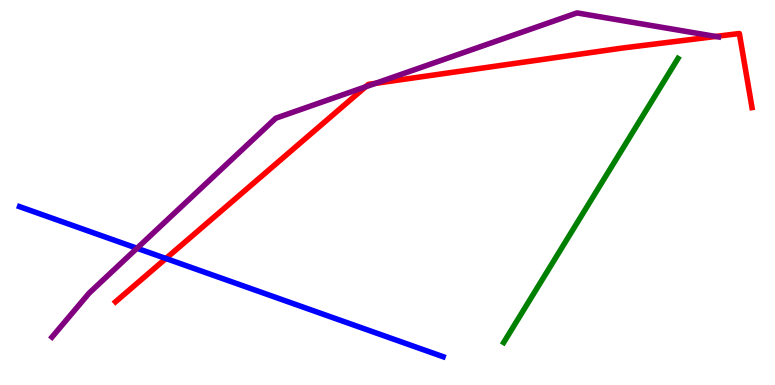[{'lines': ['blue', 'red'], 'intersections': [{'x': 2.14, 'y': 3.29}]}, {'lines': ['green', 'red'], 'intersections': []}, {'lines': ['purple', 'red'], 'intersections': [{'x': 4.72, 'y': 7.74}, {'x': 4.85, 'y': 7.84}, {'x': 9.23, 'y': 9.05}]}, {'lines': ['blue', 'green'], 'intersections': []}, {'lines': ['blue', 'purple'], 'intersections': [{'x': 1.77, 'y': 3.55}]}, {'lines': ['green', 'purple'], 'intersections': []}]